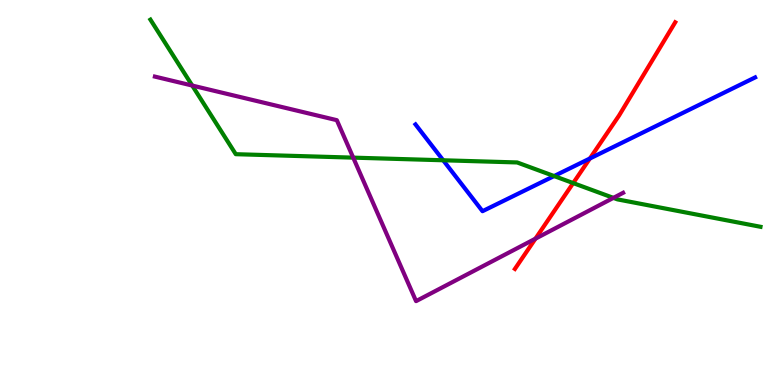[{'lines': ['blue', 'red'], 'intersections': [{'x': 7.61, 'y': 5.88}]}, {'lines': ['green', 'red'], 'intersections': [{'x': 7.4, 'y': 5.24}]}, {'lines': ['purple', 'red'], 'intersections': [{'x': 6.91, 'y': 3.8}]}, {'lines': ['blue', 'green'], 'intersections': [{'x': 5.72, 'y': 5.84}, {'x': 7.15, 'y': 5.43}]}, {'lines': ['blue', 'purple'], 'intersections': []}, {'lines': ['green', 'purple'], 'intersections': [{'x': 2.48, 'y': 7.78}, {'x': 4.56, 'y': 5.91}, {'x': 7.91, 'y': 4.86}]}]